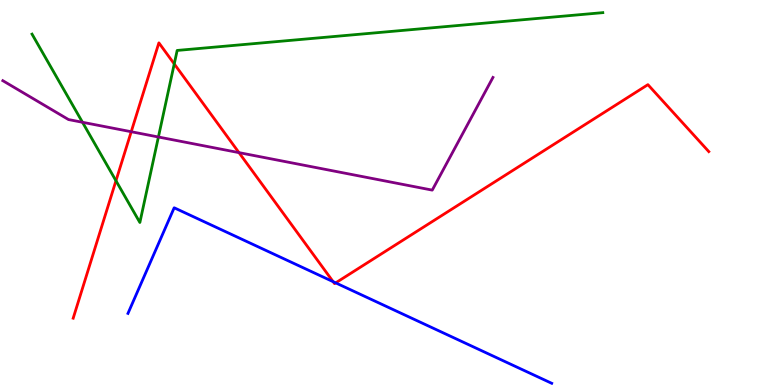[{'lines': ['blue', 'red'], 'intersections': [{'x': 4.3, 'y': 2.68}, {'x': 4.33, 'y': 2.65}]}, {'lines': ['green', 'red'], 'intersections': [{'x': 1.5, 'y': 5.31}, {'x': 2.25, 'y': 8.34}]}, {'lines': ['purple', 'red'], 'intersections': [{'x': 1.69, 'y': 6.58}, {'x': 3.08, 'y': 6.04}]}, {'lines': ['blue', 'green'], 'intersections': []}, {'lines': ['blue', 'purple'], 'intersections': []}, {'lines': ['green', 'purple'], 'intersections': [{'x': 1.06, 'y': 6.82}, {'x': 2.04, 'y': 6.44}]}]